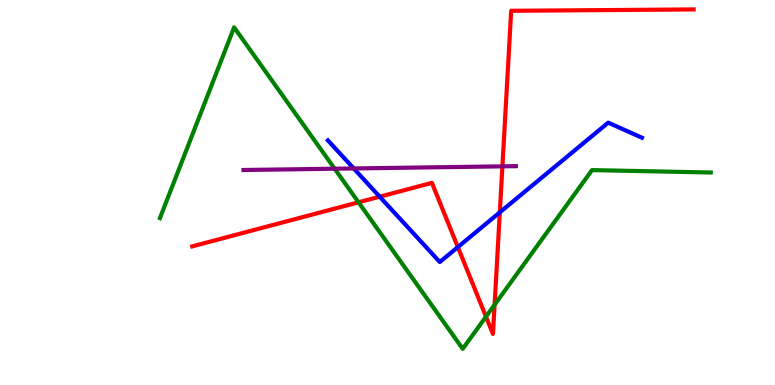[{'lines': ['blue', 'red'], 'intersections': [{'x': 4.9, 'y': 4.89}, {'x': 5.91, 'y': 3.58}, {'x': 6.45, 'y': 4.48}]}, {'lines': ['green', 'red'], 'intersections': [{'x': 4.63, 'y': 4.75}, {'x': 6.27, 'y': 1.77}, {'x': 6.38, 'y': 2.08}]}, {'lines': ['purple', 'red'], 'intersections': [{'x': 6.48, 'y': 5.68}]}, {'lines': ['blue', 'green'], 'intersections': []}, {'lines': ['blue', 'purple'], 'intersections': [{'x': 4.56, 'y': 5.62}]}, {'lines': ['green', 'purple'], 'intersections': [{'x': 4.32, 'y': 5.62}]}]